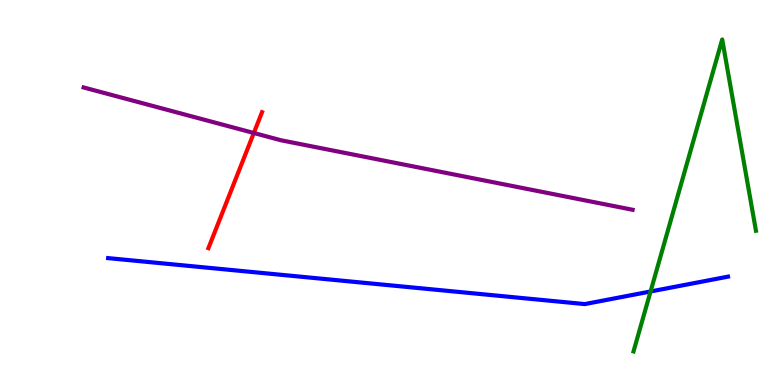[{'lines': ['blue', 'red'], 'intersections': []}, {'lines': ['green', 'red'], 'intersections': []}, {'lines': ['purple', 'red'], 'intersections': [{'x': 3.28, 'y': 6.55}]}, {'lines': ['blue', 'green'], 'intersections': [{'x': 8.39, 'y': 2.43}]}, {'lines': ['blue', 'purple'], 'intersections': []}, {'lines': ['green', 'purple'], 'intersections': []}]